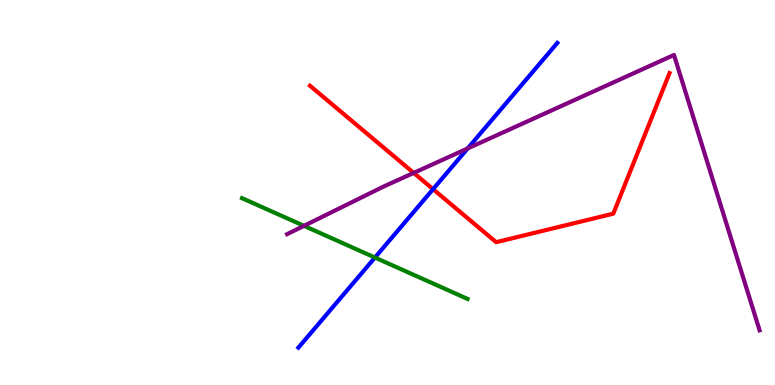[{'lines': ['blue', 'red'], 'intersections': [{'x': 5.59, 'y': 5.09}]}, {'lines': ['green', 'red'], 'intersections': []}, {'lines': ['purple', 'red'], 'intersections': [{'x': 5.34, 'y': 5.51}]}, {'lines': ['blue', 'green'], 'intersections': [{'x': 4.84, 'y': 3.31}]}, {'lines': ['blue', 'purple'], 'intersections': [{'x': 6.03, 'y': 6.14}]}, {'lines': ['green', 'purple'], 'intersections': [{'x': 3.92, 'y': 4.13}]}]